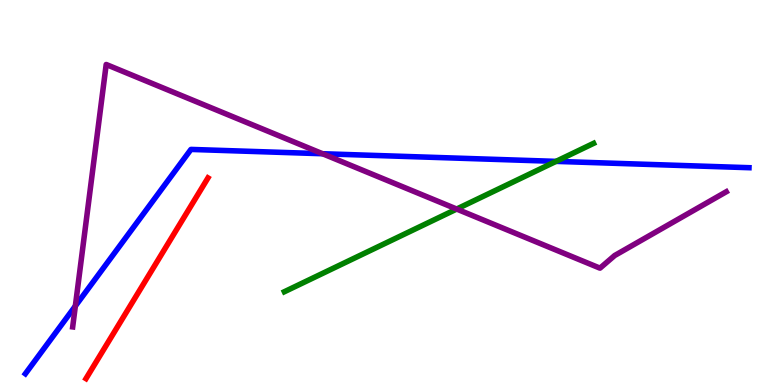[{'lines': ['blue', 'red'], 'intersections': []}, {'lines': ['green', 'red'], 'intersections': []}, {'lines': ['purple', 'red'], 'intersections': []}, {'lines': ['blue', 'green'], 'intersections': [{'x': 7.17, 'y': 5.81}]}, {'lines': ['blue', 'purple'], 'intersections': [{'x': 0.972, 'y': 2.05}, {'x': 4.16, 'y': 6.01}]}, {'lines': ['green', 'purple'], 'intersections': [{'x': 5.89, 'y': 4.57}]}]